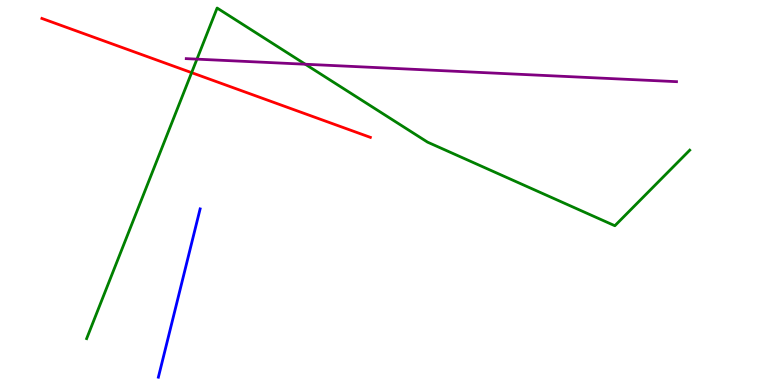[{'lines': ['blue', 'red'], 'intersections': []}, {'lines': ['green', 'red'], 'intersections': [{'x': 2.47, 'y': 8.11}]}, {'lines': ['purple', 'red'], 'intersections': []}, {'lines': ['blue', 'green'], 'intersections': []}, {'lines': ['blue', 'purple'], 'intersections': []}, {'lines': ['green', 'purple'], 'intersections': [{'x': 2.54, 'y': 8.46}, {'x': 3.94, 'y': 8.33}]}]